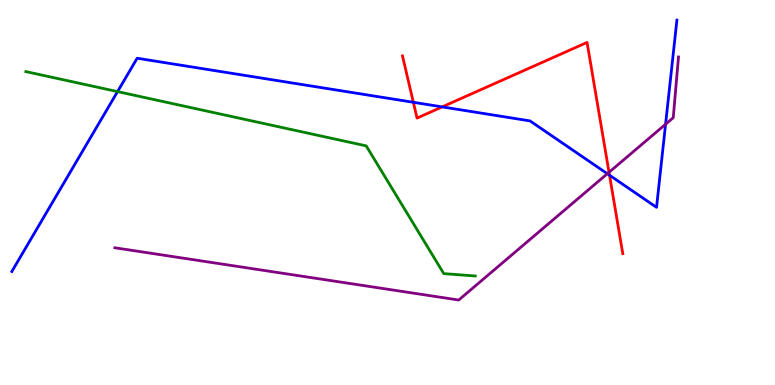[{'lines': ['blue', 'red'], 'intersections': [{'x': 5.33, 'y': 7.34}, {'x': 5.71, 'y': 7.22}, {'x': 7.86, 'y': 5.45}]}, {'lines': ['green', 'red'], 'intersections': []}, {'lines': ['purple', 'red'], 'intersections': [{'x': 7.86, 'y': 5.52}]}, {'lines': ['blue', 'green'], 'intersections': [{'x': 1.52, 'y': 7.62}]}, {'lines': ['blue', 'purple'], 'intersections': [{'x': 7.84, 'y': 5.49}, {'x': 8.59, 'y': 6.77}]}, {'lines': ['green', 'purple'], 'intersections': []}]